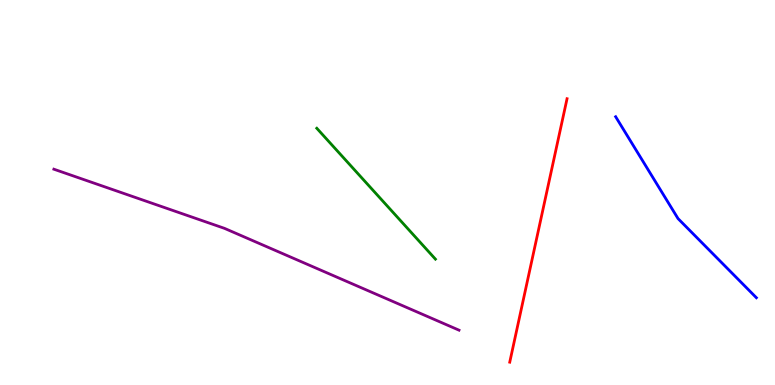[{'lines': ['blue', 'red'], 'intersections': []}, {'lines': ['green', 'red'], 'intersections': []}, {'lines': ['purple', 'red'], 'intersections': []}, {'lines': ['blue', 'green'], 'intersections': []}, {'lines': ['blue', 'purple'], 'intersections': []}, {'lines': ['green', 'purple'], 'intersections': []}]